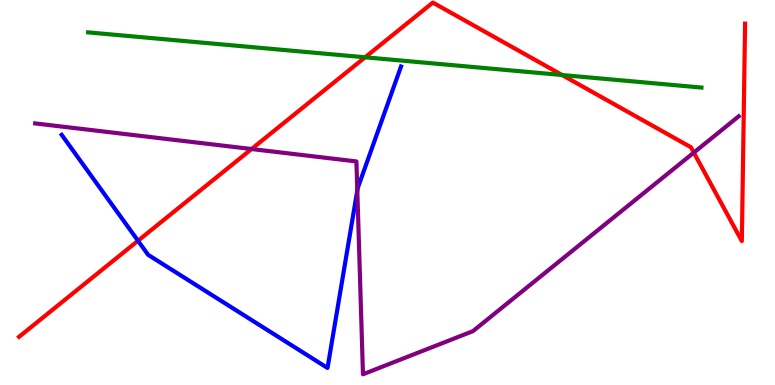[{'lines': ['blue', 'red'], 'intersections': [{'x': 1.78, 'y': 3.75}]}, {'lines': ['green', 'red'], 'intersections': [{'x': 4.71, 'y': 8.51}, {'x': 7.25, 'y': 8.05}]}, {'lines': ['purple', 'red'], 'intersections': [{'x': 3.25, 'y': 6.13}, {'x': 8.95, 'y': 6.04}]}, {'lines': ['blue', 'green'], 'intersections': []}, {'lines': ['blue', 'purple'], 'intersections': [{'x': 4.61, 'y': 5.05}]}, {'lines': ['green', 'purple'], 'intersections': []}]